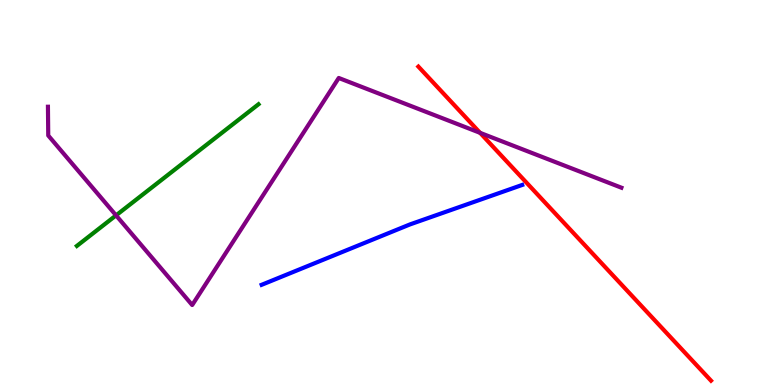[{'lines': ['blue', 'red'], 'intersections': []}, {'lines': ['green', 'red'], 'intersections': []}, {'lines': ['purple', 'red'], 'intersections': [{'x': 6.19, 'y': 6.55}]}, {'lines': ['blue', 'green'], 'intersections': []}, {'lines': ['blue', 'purple'], 'intersections': []}, {'lines': ['green', 'purple'], 'intersections': [{'x': 1.5, 'y': 4.41}]}]